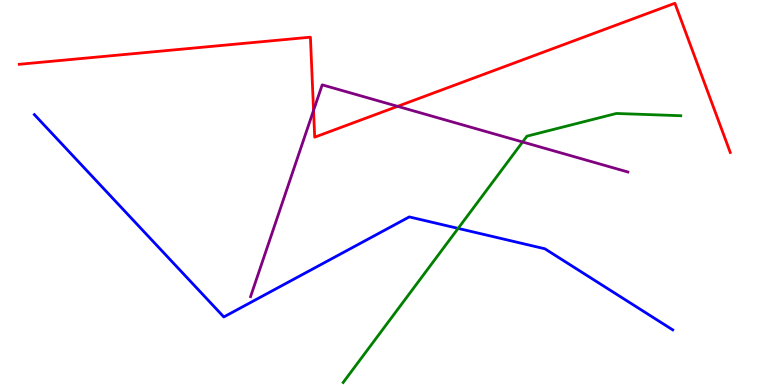[{'lines': ['blue', 'red'], 'intersections': []}, {'lines': ['green', 'red'], 'intersections': []}, {'lines': ['purple', 'red'], 'intersections': [{'x': 4.05, 'y': 7.13}, {'x': 5.13, 'y': 7.24}]}, {'lines': ['blue', 'green'], 'intersections': [{'x': 5.91, 'y': 4.07}]}, {'lines': ['blue', 'purple'], 'intersections': []}, {'lines': ['green', 'purple'], 'intersections': [{'x': 6.74, 'y': 6.31}]}]